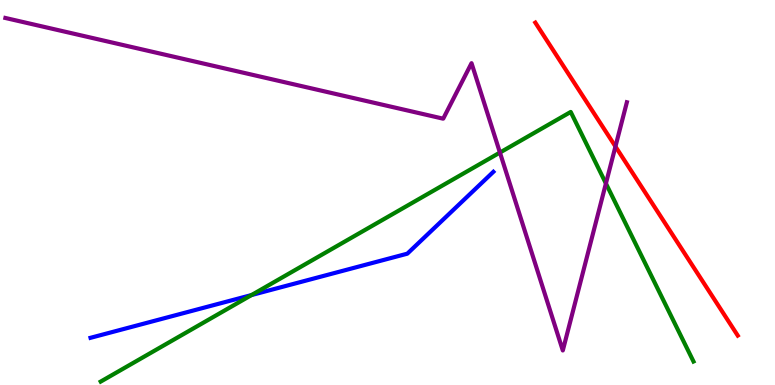[{'lines': ['blue', 'red'], 'intersections': []}, {'lines': ['green', 'red'], 'intersections': []}, {'lines': ['purple', 'red'], 'intersections': [{'x': 7.94, 'y': 6.19}]}, {'lines': ['blue', 'green'], 'intersections': [{'x': 3.25, 'y': 2.34}]}, {'lines': ['blue', 'purple'], 'intersections': []}, {'lines': ['green', 'purple'], 'intersections': [{'x': 6.45, 'y': 6.04}, {'x': 7.82, 'y': 5.23}]}]